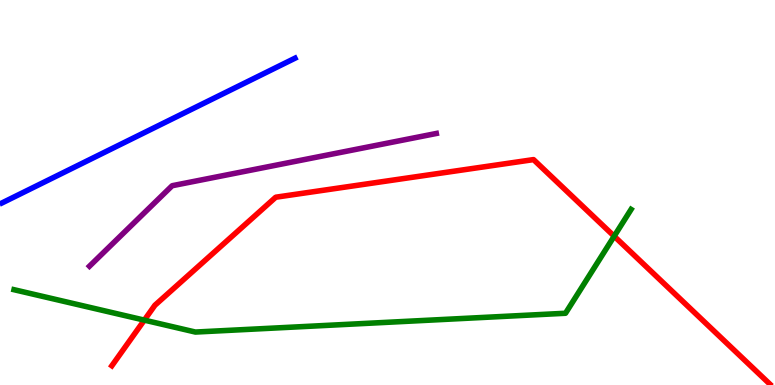[{'lines': ['blue', 'red'], 'intersections': []}, {'lines': ['green', 'red'], 'intersections': [{'x': 1.86, 'y': 1.69}, {'x': 7.92, 'y': 3.86}]}, {'lines': ['purple', 'red'], 'intersections': []}, {'lines': ['blue', 'green'], 'intersections': []}, {'lines': ['blue', 'purple'], 'intersections': []}, {'lines': ['green', 'purple'], 'intersections': []}]